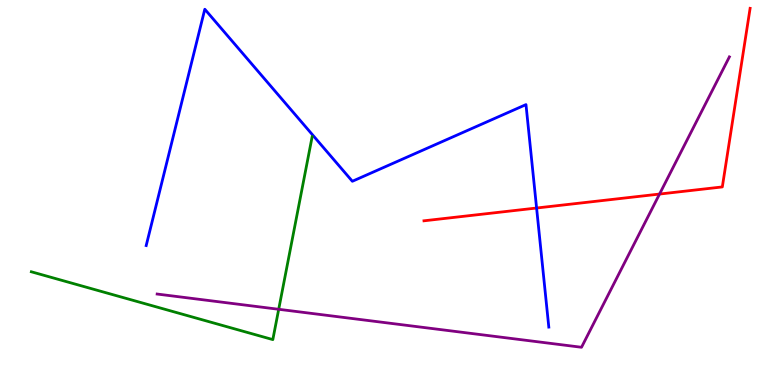[{'lines': ['blue', 'red'], 'intersections': [{'x': 6.92, 'y': 4.6}]}, {'lines': ['green', 'red'], 'intersections': []}, {'lines': ['purple', 'red'], 'intersections': [{'x': 8.51, 'y': 4.96}]}, {'lines': ['blue', 'green'], 'intersections': []}, {'lines': ['blue', 'purple'], 'intersections': []}, {'lines': ['green', 'purple'], 'intersections': [{'x': 3.6, 'y': 1.97}]}]